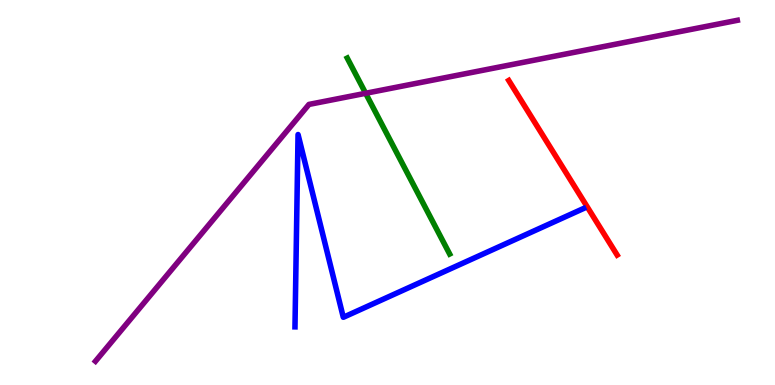[{'lines': ['blue', 'red'], 'intersections': []}, {'lines': ['green', 'red'], 'intersections': []}, {'lines': ['purple', 'red'], 'intersections': []}, {'lines': ['blue', 'green'], 'intersections': []}, {'lines': ['blue', 'purple'], 'intersections': []}, {'lines': ['green', 'purple'], 'intersections': [{'x': 4.72, 'y': 7.58}]}]